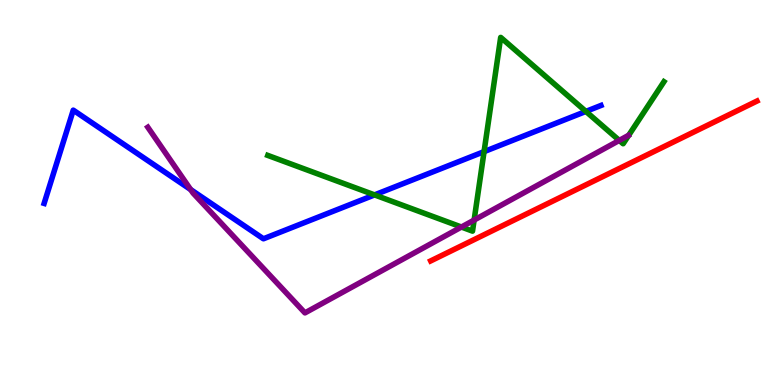[{'lines': ['blue', 'red'], 'intersections': []}, {'lines': ['green', 'red'], 'intersections': []}, {'lines': ['purple', 'red'], 'intersections': []}, {'lines': ['blue', 'green'], 'intersections': [{'x': 4.83, 'y': 4.94}, {'x': 6.25, 'y': 6.06}, {'x': 7.56, 'y': 7.11}]}, {'lines': ['blue', 'purple'], 'intersections': [{'x': 2.46, 'y': 5.08}]}, {'lines': ['green', 'purple'], 'intersections': [{'x': 5.95, 'y': 4.1}, {'x': 6.12, 'y': 4.28}, {'x': 7.99, 'y': 6.35}]}]